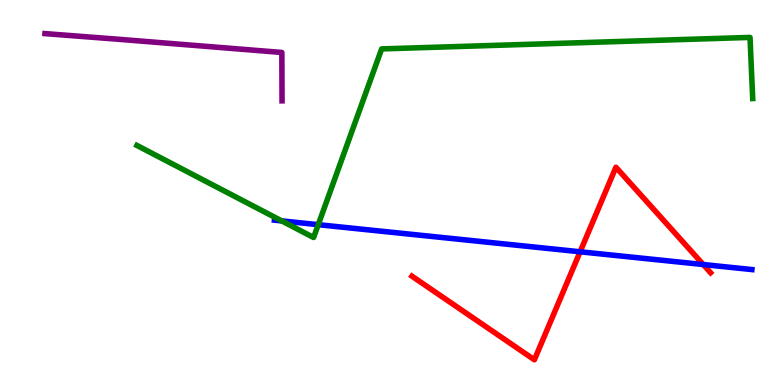[{'lines': ['blue', 'red'], 'intersections': [{'x': 7.49, 'y': 3.46}, {'x': 9.07, 'y': 3.13}]}, {'lines': ['green', 'red'], 'intersections': []}, {'lines': ['purple', 'red'], 'intersections': []}, {'lines': ['blue', 'green'], 'intersections': [{'x': 3.64, 'y': 4.26}, {'x': 4.11, 'y': 4.16}]}, {'lines': ['blue', 'purple'], 'intersections': []}, {'lines': ['green', 'purple'], 'intersections': []}]